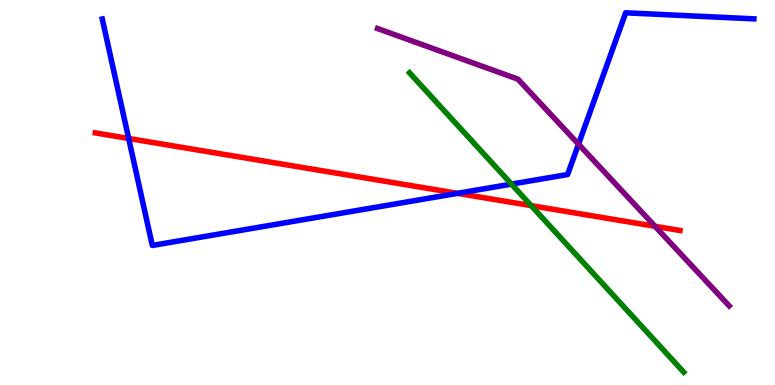[{'lines': ['blue', 'red'], 'intersections': [{'x': 1.66, 'y': 6.4}, {'x': 5.9, 'y': 4.98}]}, {'lines': ['green', 'red'], 'intersections': [{'x': 6.85, 'y': 4.66}]}, {'lines': ['purple', 'red'], 'intersections': [{'x': 8.45, 'y': 4.12}]}, {'lines': ['blue', 'green'], 'intersections': [{'x': 6.6, 'y': 5.22}]}, {'lines': ['blue', 'purple'], 'intersections': [{'x': 7.46, 'y': 6.25}]}, {'lines': ['green', 'purple'], 'intersections': []}]